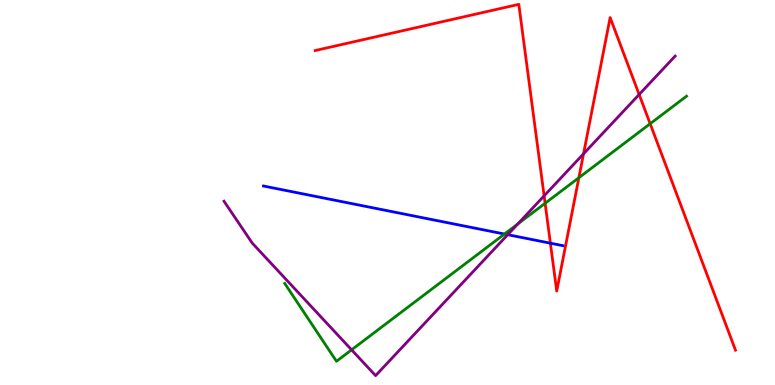[{'lines': ['blue', 'red'], 'intersections': [{'x': 7.1, 'y': 3.68}]}, {'lines': ['green', 'red'], 'intersections': [{'x': 7.03, 'y': 4.72}, {'x': 7.47, 'y': 5.38}, {'x': 8.39, 'y': 6.79}]}, {'lines': ['purple', 'red'], 'intersections': [{'x': 7.02, 'y': 4.91}, {'x': 7.53, 'y': 6.0}, {'x': 8.25, 'y': 7.55}]}, {'lines': ['blue', 'green'], 'intersections': [{'x': 6.51, 'y': 3.92}]}, {'lines': ['blue', 'purple'], 'intersections': [{'x': 6.55, 'y': 3.9}]}, {'lines': ['green', 'purple'], 'intersections': [{'x': 4.54, 'y': 0.914}, {'x': 6.68, 'y': 4.18}]}]